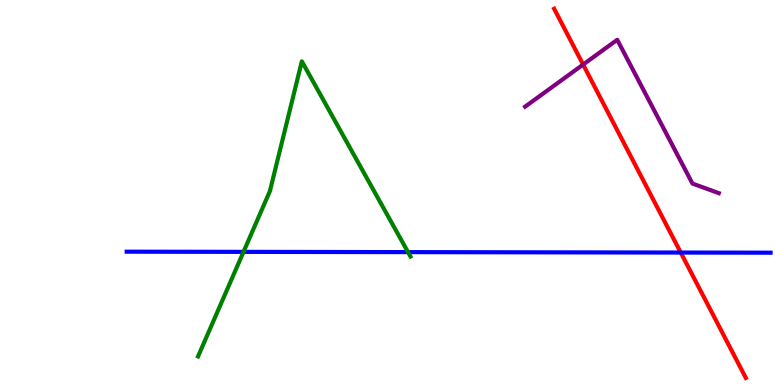[{'lines': ['blue', 'red'], 'intersections': [{'x': 8.78, 'y': 3.44}]}, {'lines': ['green', 'red'], 'intersections': []}, {'lines': ['purple', 'red'], 'intersections': [{'x': 7.52, 'y': 8.32}]}, {'lines': ['blue', 'green'], 'intersections': [{'x': 3.14, 'y': 3.46}, {'x': 5.26, 'y': 3.45}]}, {'lines': ['blue', 'purple'], 'intersections': []}, {'lines': ['green', 'purple'], 'intersections': []}]